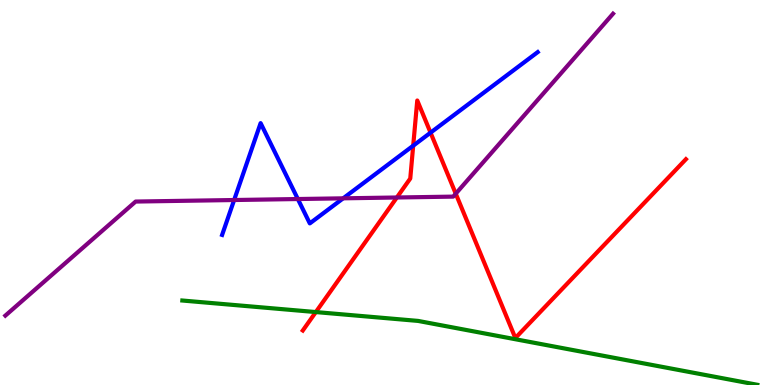[{'lines': ['blue', 'red'], 'intersections': [{'x': 5.33, 'y': 6.22}, {'x': 5.56, 'y': 6.55}]}, {'lines': ['green', 'red'], 'intersections': [{'x': 4.08, 'y': 1.89}]}, {'lines': ['purple', 'red'], 'intersections': [{'x': 5.12, 'y': 4.87}, {'x': 5.88, 'y': 4.97}]}, {'lines': ['blue', 'green'], 'intersections': []}, {'lines': ['blue', 'purple'], 'intersections': [{'x': 3.02, 'y': 4.8}, {'x': 3.84, 'y': 4.83}, {'x': 4.43, 'y': 4.85}]}, {'lines': ['green', 'purple'], 'intersections': []}]